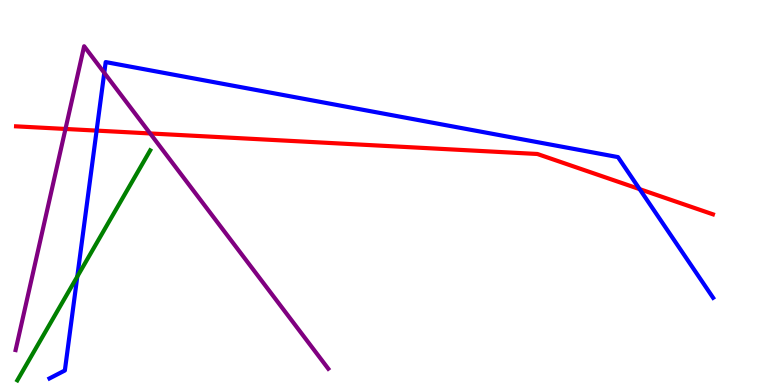[{'lines': ['blue', 'red'], 'intersections': [{'x': 1.25, 'y': 6.61}, {'x': 8.25, 'y': 5.09}]}, {'lines': ['green', 'red'], 'intersections': []}, {'lines': ['purple', 'red'], 'intersections': [{'x': 0.845, 'y': 6.65}, {'x': 1.94, 'y': 6.53}]}, {'lines': ['blue', 'green'], 'intersections': [{'x': 0.997, 'y': 2.82}]}, {'lines': ['blue', 'purple'], 'intersections': [{'x': 1.35, 'y': 8.11}]}, {'lines': ['green', 'purple'], 'intersections': []}]